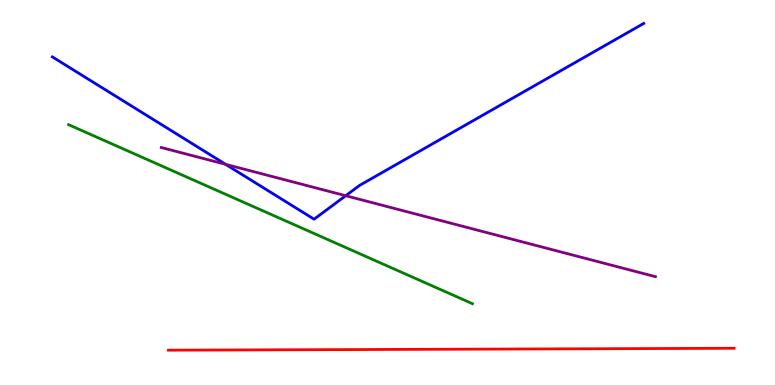[{'lines': ['blue', 'red'], 'intersections': []}, {'lines': ['green', 'red'], 'intersections': []}, {'lines': ['purple', 'red'], 'intersections': []}, {'lines': ['blue', 'green'], 'intersections': []}, {'lines': ['blue', 'purple'], 'intersections': [{'x': 2.91, 'y': 5.73}, {'x': 4.46, 'y': 4.92}]}, {'lines': ['green', 'purple'], 'intersections': []}]